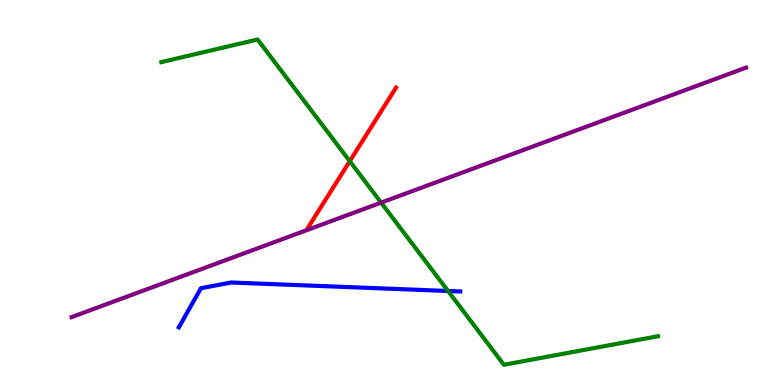[{'lines': ['blue', 'red'], 'intersections': []}, {'lines': ['green', 'red'], 'intersections': [{'x': 4.51, 'y': 5.81}]}, {'lines': ['purple', 'red'], 'intersections': []}, {'lines': ['blue', 'green'], 'intersections': [{'x': 5.78, 'y': 2.44}]}, {'lines': ['blue', 'purple'], 'intersections': []}, {'lines': ['green', 'purple'], 'intersections': [{'x': 4.92, 'y': 4.74}]}]